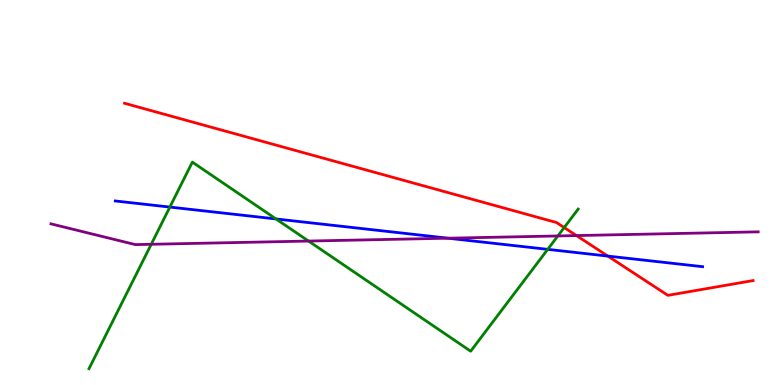[{'lines': ['blue', 'red'], 'intersections': [{'x': 7.84, 'y': 3.35}]}, {'lines': ['green', 'red'], 'intersections': [{'x': 7.28, 'y': 4.09}]}, {'lines': ['purple', 'red'], 'intersections': [{'x': 7.44, 'y': 3.88}]}, {'lines': ['blue', 'green'], 'intersections': [{'x': 2.19, 'y': 4.62}, {'x': 3.56, 'y': 4.31}, {'x': 7.07, 'y': 3.52}]}, {'lines': ['blue', 'purple'], 'intersections': [{'x': 5.78, 'y': 3.81}]}, {'lines': ['green', 'purple'], 'intersections': [{'x': 1.95, 'y': 3.66}, {'x': 3.98, 'y': 3.74}, {'x': 7.2, 'y': 3.87}]}]